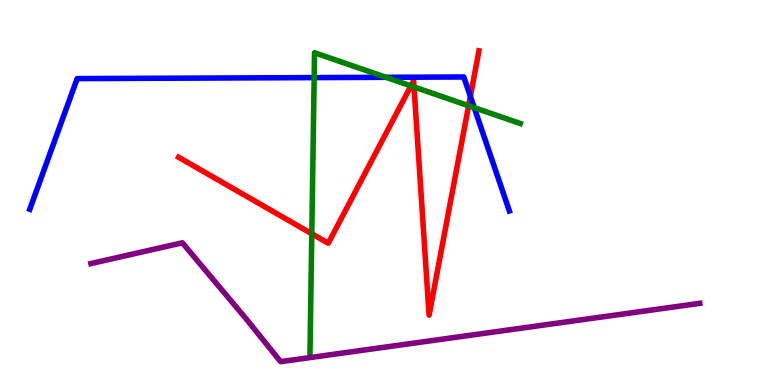[{'lines': ['blue', 'red'], 'intersections': [{'x': 6.07, 'y': 7.5}]}, {'lines': ['green', 'red'], 'intersections': [{'x': 4.02, 'y': 3.93}, {'x': 5.3, 'y': 7.77}, {'x': 5.34, 'y': 7.74}, {'x': 6.05, 'y': 7.25}]}, {'lines': ['purple', 'red'], 'intersections': []}, {'lines': ['blue', 'green'], 'intersections': [{'x': 4.05, 'y': 7.98}, {'x': 4.98, 'y': 7.99}, {'x': 6.12, 'y': 7.2}]}, {'lines': ['blue', 'purple'], 'intersections': []}, {'lines': ['green', 'purple'], 'intersections': []}]